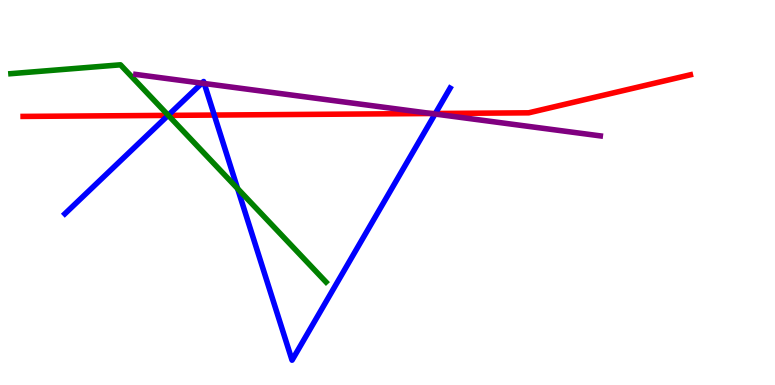[{'lines': ['blue', 'red'], 'intersections': [{'x': 2.17, 'y': 7.0}, {'x': 2.76, 'y': 7.01}, {'x': 5.62, 'y': 7.05}]}, {'lines': ['green', 'red'], 'intersections': [{'x': 2.17, 'y': 7.0}]}, {'lines': ['purple', 'red'], 'intersections': [{'x': 5.56, 'y': 7.05}]}, {'lines': ['blue', 'green'], 'intersections': [{'x': 2.17, 'y': 7.01}, {'x': 3.07, 'y': 5.1}]}, {'lines': ['blue', 'purple'], 'intersections': [{'x': 2.6, 'y': 7.84}, {'x': 2.64, 'y': 7.83}, {'x': 5.61, 'y': 7.04}]}, {'lines': ['green', 'purple'], 'intersections': []}]